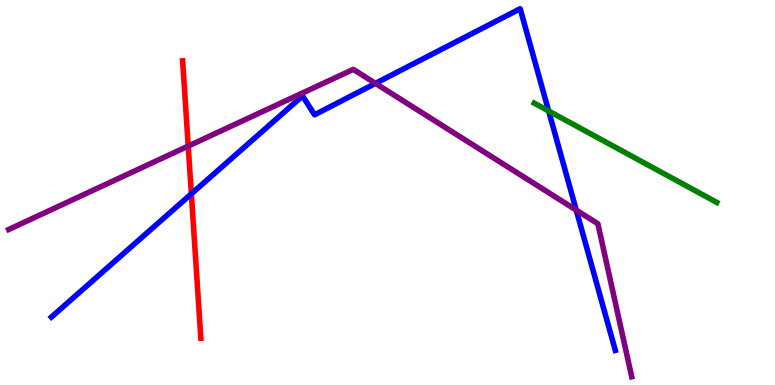[{'lines': ['blue', 'red'], 'intersections': [{'x': 2.47, 'y': 4.97}]}, {'lines': ['green', 'red'], 'intersections': []}, {'lines': ['purple', 'red'], 'intersections': [{'x': 2.43, 'y': 6.21}]}, {'lines': ['blue', 'green'], 'intersections': [{'x': 7.08, 'y': 7.12}]}, {'lines': ['blue', 'purple'], 'intersections': [{'x': 4.84, 'y': 7.83}, {'x': 7.44, 'y': 4.54}]}, {'lines': ['green', 'purple'], 'intersections': []}]